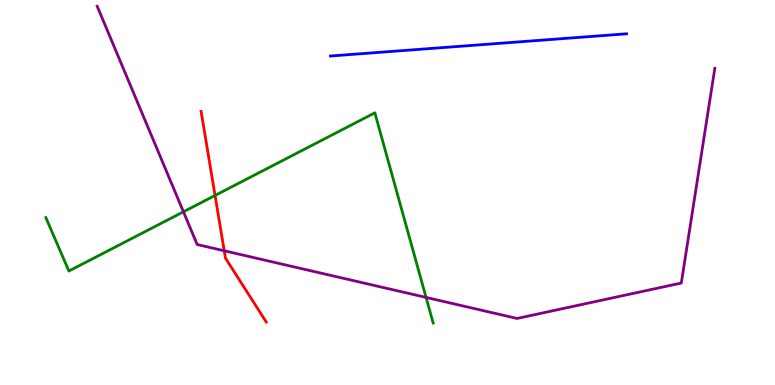[{'lines': ['blue', 'red'], 'intersections': []}, {'lines': ['green', 'red'], 'intersections': [{'x': 2.77, 'y': 4.92}]}, {'lines': ['purple', 'red'], 'intersections': [{'x': 2.89, 'y': 3.49}]}, {'lines': ['blue', 'green'], 'intersections': []}, {'lines': ['blue', 'purple'], 'intersections': []}, {'lines': ['green', 'purple'], 'intersections': [{'x': 2.37, 'y': 4.5}, {'x': 5.5, 'y': 2.27}]}]